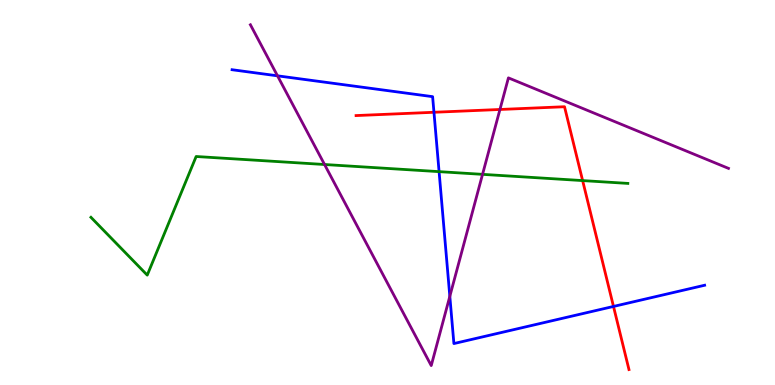[{'lines': ['blue', 'red'], 'intersections': [{'x': 5.6, 'y': 7.08}, {'x': 7.92, 'y': 2.04}]}, {'lines': ['green', 'red'], 'intersections': [{'x': 7.52, 'y': 5.31}]}, {'lines': ['purple', 'red'], 'intersections': [{'x': 6.45, 'y': 7.16}]}, {'lines': ['blue', 'green'], 'intersections': [{'x': 5.67, 'y': 5.54}]}, {'lines': ['blue', 'purple'], 'intersections': [{'x': 3.58, 'y': 8.03}, {'x': 5.8, 'y': 2.3}]}, {'lines': ['green', 'purple'], 'intersections': [{'x': 4.19, 'y': 5.73}, {'x': 6.23, 'y': 5.47}]}]